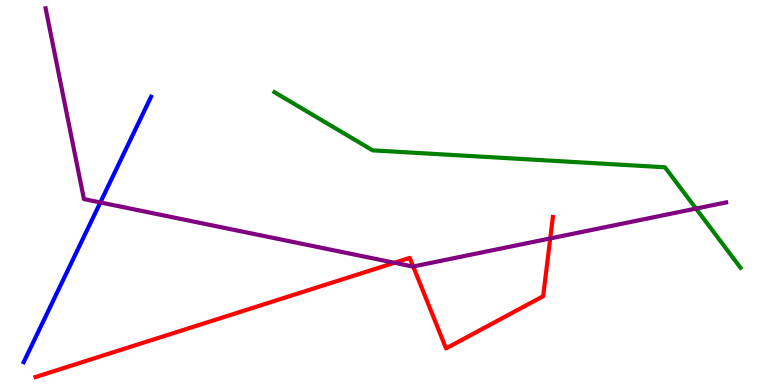[{'lines': ['blue', 'red'], 'intersections': []}, {'lines': ['green', 'red'], 'intersections': []}, {'lines': ['purple', 'red'], 'intersections': [{'x': 5.09, 'y': 3.17}, {'x': 5.33, 'y': 3.08}, {'x': 7.1, 'y': 3.81}]}, {'lines': ['blue', 'green'], 'intersections': []}, {'lines': ['blue', 'purple'], 'intersections': [{'x': 1.29, 'y': 4.74}]}, {'lines': ['green', 'purple'], 'intersections': [{'x': 8.98, 'y': 4.58}]}]